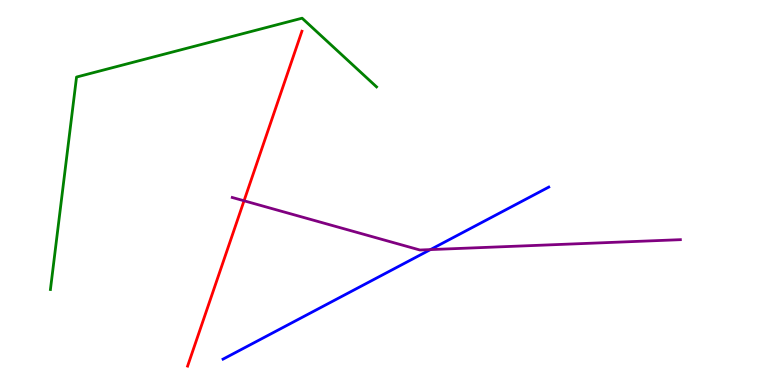[{'lines': ['blue', 'red'], 'intersections': []}, {'lines': ['green', 'red'], 'intersections': []}, {'lines': ['purple', 'red'], 'intersections': [{'x': 3.15, 'y': 4.78}]}, {'lines': ['blue', 'green'], 'intersections': []}, {'lines': ['blue', 'purple'], 'intersections': [{'x': 5.55, 'y': 3.52}]}, {'lines': ['green', 'purple'], 'intersections': []}]